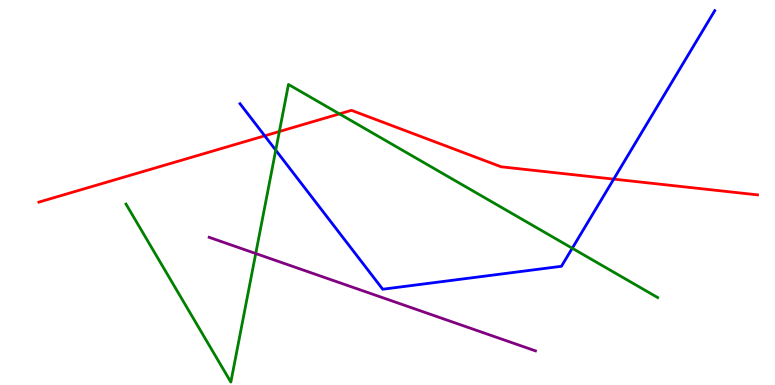[{'lines': ['blue', 'red'], 'intersections': [{'x': 3.42, 'y': 6.47}, {'x': 7.92, 'y': 5.35}]}, {'lines': ['green', 'red'], 'intersections': [{'x': 3.6, 'y': 6.58}, {'x': 4.38, 'y': 7.04}]}, {'lines': ['purple', 'red'], 'intersections': []}, {'lines': ['blue', 'green'], 'intersections': [{'x': 3.56, 'y': 6.1}, {'x': 7.38, 'y': 3.55}]}, {'lines': ['blue', 'purple'], 'intersections': []}, {'lines': ['green', 'purple'], 'intersections': [{'x': 3.3, 'y': 3.41}]}]